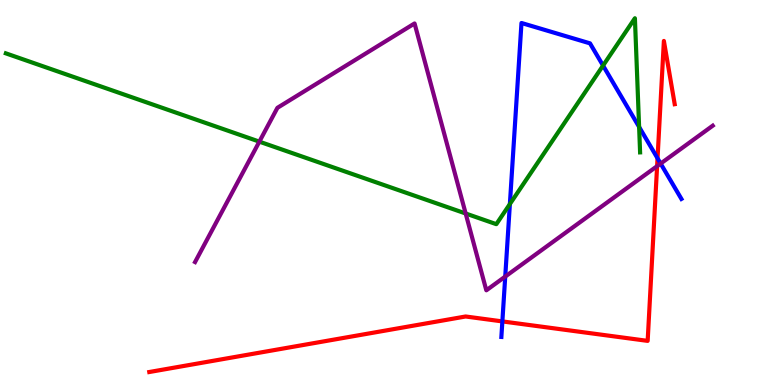[{'lines': ['blue', 'red'], 'intersections': [{'x': 6.48, 'y': 1.65}, {'x': 8.48, 'y': 5.89}]}, {'lines': ['green', 'red'], 'intersections': []}, {'lines': ['purple', 'red'], 'intersections': [{'x': 8.48, 'y': 5.68}]}, {'lines': ['blue', 'green'], 'intersections': [{'x': 6.58, 'y': 4.7}, {'x': 7.78, 'y': 8.3}, {'x': 8.25, 'y': 6.7}]}, {'lines': ['blue', 'purple'], 'intersections': [{'x': 6.52, 'y': 2.82}, {'x': 8.52, 'y': 5.75}]}, {'lines': ['green', 'purple'], 'intersections': [{'x': 3.35, 'y': 6.32}, {'x': 6.01, 'y': 4.45}]}]